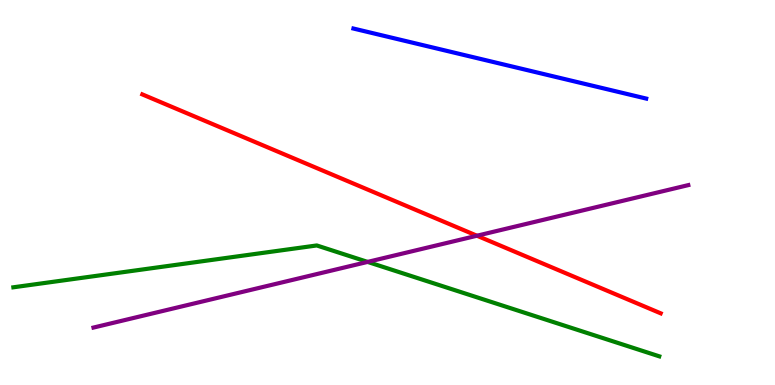[{'lines': ['blue', 'red'], 'intersections': []}, {'lines': ['green', 'red'], 'intersections': []}, {'lines': ['purple', 'red'], 'intersections': [{'x': 6.15, 'y': 3.88}]}, {'lines': ['blue', 'green'], 'intersections': []}, {'lines': ['blue', 'purple'], 'intersections': []}, {'lines': ['green', 'purple'], 'intersections': [{'x': 4.74, 'y': 3.2}]}]